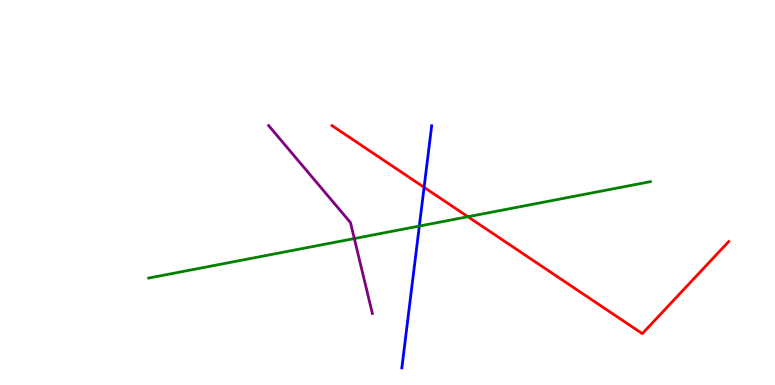[{'lines': ['blue', 'red'], 'intersections': [{'x': 5.47, 'y': 5.13}]}, {'lines': ['green', 'red'], 'intersections': [{'x': 6.04, 'y': 4.37}]}, {'lines': ['purple', 'red'], 'intersections': []}, {'lines': ['blue', 'green'], 'intersections': [{'x': 5.41, 'y': 4.13}]}, {'lines': ['blue', 'purple'], 'intersections': []}, {'lines': ['green', 'purple'], 'intersections': [{'x': 4.57, 'y': 3.8}]}]